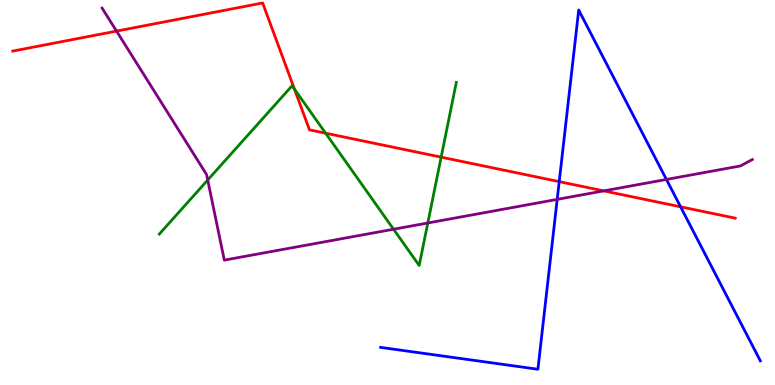[{'lines': ['blue', 'red'], 'intersections': [{'x': 7.22, 'y': 5.28}, {'x': 8.78, 'y': 4.63}]}, {'lines': ['green', 'red'], 'intersections': [{'x': 3.8, 'y': 7.68}, {'x': 4.2, 'y': 6.54}, {'x': 5.69, 'y': 5.92}]}, {'lines': ['purple', 'red'], 'intersections': [{'x': 1.5, 'y': 9.19}, {'x': 7.79, 'y': 5.04}]}, {'lines': ['blue', 'green'], 'intersections': []}, {'lines': ['blue', 'purple'], 'intersections': [{'x': 7.19, 'y': 4.82}, {'x': 8.6, 'y': 5.34}]}, {'lines': ['green', 'purple'], 'intersections': [{'x': 2.68, 'y': 5.32}, {'x': 5.08, 'y': 4.05}, {'x': 5.52, 'y': 4.21}]}]